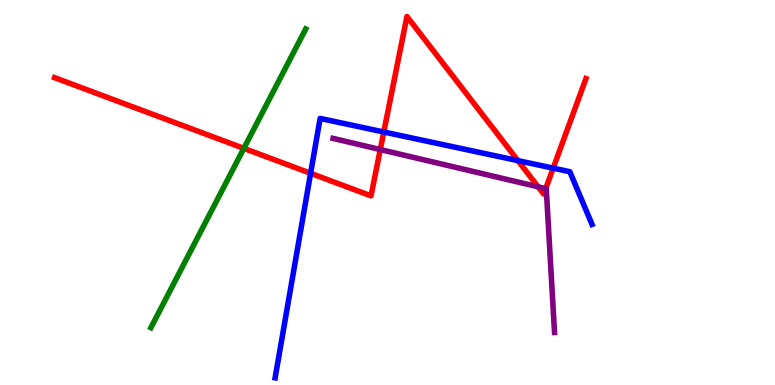[{'lines': ['blue', 'red'], 'intersections': [{'x': 4.01, 'y': 5.5}, {'x': 4.95, 'y': 6.57}, {'x': 6.68, 'y': 5.83}, {'x': 7.14, 'y': 5.63}]}, {'lines': ['green', 'red'], 'intersections': [{'x': 3.15, 'y': 6.15}]}, {'lines': ['purple', 'red'], 'intersections': [{'x': 4.91, 'y': 6.12}, {'x': 6.94, 'y': 5.15}, {'x': 7.04, 'y': 5.1}]}, {'lines': ['blue', 'green'], 'intersections': []}, {'lines': ['blue', 'purple'], 'intersections': []}, {'lines': ['green', 'purple'], 'intersections': []}]